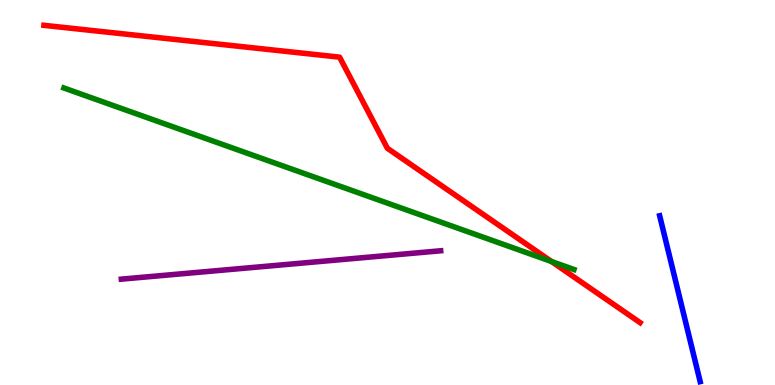[{'lines': ['blue', 'red'], 'intersections': []}, {'lines': ['green', 'red'], 'intersections': [{'x': 7.12, 'y': 3.21}]}, {'lines': ['purple', 'red'], 'intersections': []}, {'lines': ['blue', 'green'], 'intersections': []}, {'lines': ['blue', 'purple'], 'intersections': []}, {'lines': ['green', 'purple'], 'intersections': []}]